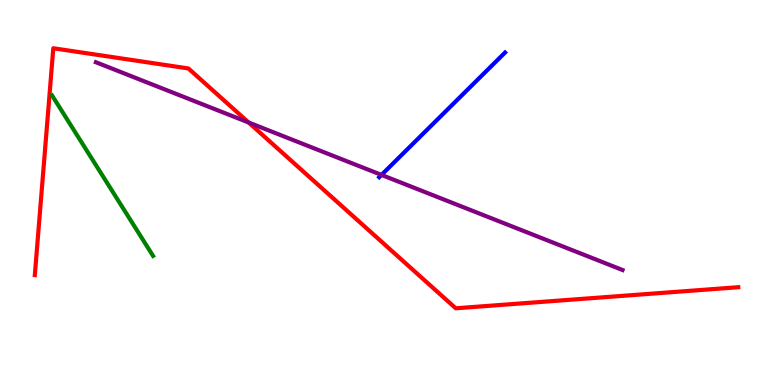[{'lines': ['blue', 'red'], 'intersections': []}, {'lines': ['green', 'red'], 'intersections': []}, {'lines': ['purple', 'red'], 'intersections': [{'x': 3.21, 'y': 6.82}]}, {'lines': ['blue', 'green'], 'intersections': []}, {'lines': ['blue', 'purple'], 'intersections': [{'x': 4.92, 'y': 5.46}]}, {'lines': ['green', 'purple'], 'intersections': []}]